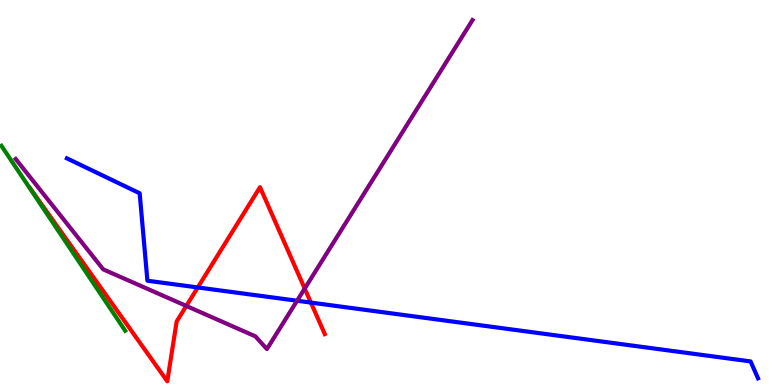[{'lines': ['blue', 'red'], 'intersections': [{'x': 2.55, 'y': 2.53}, {'x': 4.01, 'y': 2.14}]}, {'lines': ['green', 'red'], 'intersections': []}, {'lines': ['purple', 'red'], 'intersections': [{'x': 2.4, 'y': 2.05}, {'x': 3.93, 'y': 2.51}]}, {'lines': ['blue', 'green'], 'intersections': []}, {'lines': ['blue', 'purple'], 'intersections': [{'x': 3.83, 'y': 2.19}]}, {'lines': ['green', 'purple'], 'intersections': []}]